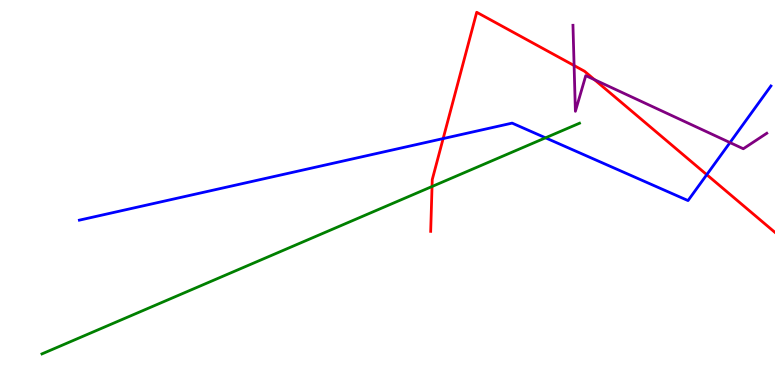[{'lines': ['blue', 'red'], 'intersections': [{'x': 5.72, 'y': 6.4}, {'x': 9.12, 'y': 5.46}]}, {'lines': ['green', 'red'], 'intersections': [{'x': 5.57, 'y': 5.16}]}, {'lines': ['purple', 'red'], 'intersections': [{'x': 7.41, 'y': 8.3}, {'x': 7.67, 'y': 7.93}]}, {'lines': ['blue', 'green'], 'intersections': [{'x': 7.04, 'y': 6.42}]}, {'lines': ['blue', 'purple'], 'intersections': [{'x': 9.42, 'y': 6.3}]}, {'lines': ['green', 'purple'], 'intersections': []}]